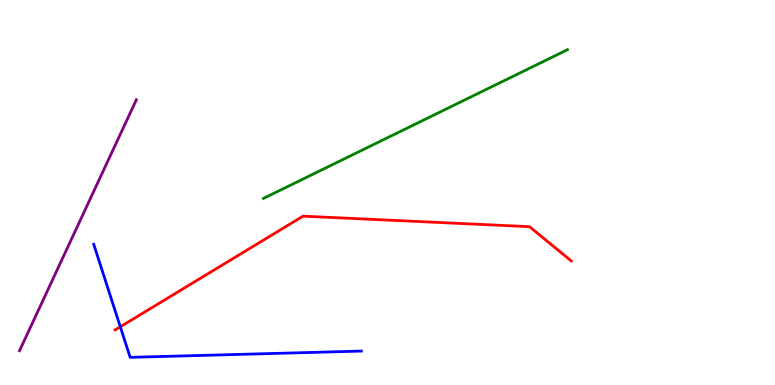[{'lines': ['blue', 'red'], 'intersections': [{'x': 1.55, 'y': 1.51}]}, {'lines': ['green', 'red'], 'intersections': []}, {'lines': ['purple', 'red'], 'intersections': []}, {'lines': ['blue', 'green'], 'intersections': []}, {'lines': ['blue', 'purple'], 'intersections': []}, {'lines': ['green', 'purple'], 'intersections': []}]